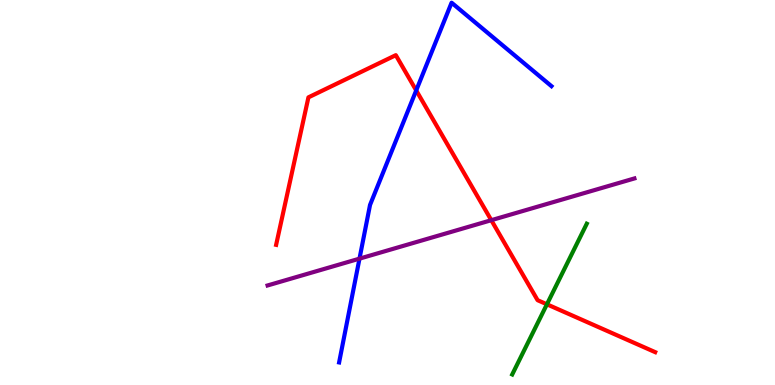[{'lines': ['blue', 'red'], 'intersections': [{'x': 5.37, 'y': 7.65}]}, {'lines': ['green', 'red'], 'intersections': [{'x': 7.06, 'y': 2.1}]}, {'lines': ['purple', 'red'], 'intersections': [{'x': 6.34, 'y': 4.28}]}, {'lines': ['blue', 'green'], 'intersections': []}, {'lines': ['blue', 'purple'], 'intersections': [{'x': 4.64, 'y': 3.28}]}, {'lines': ['green', 'purple'], 'intersections': []}]